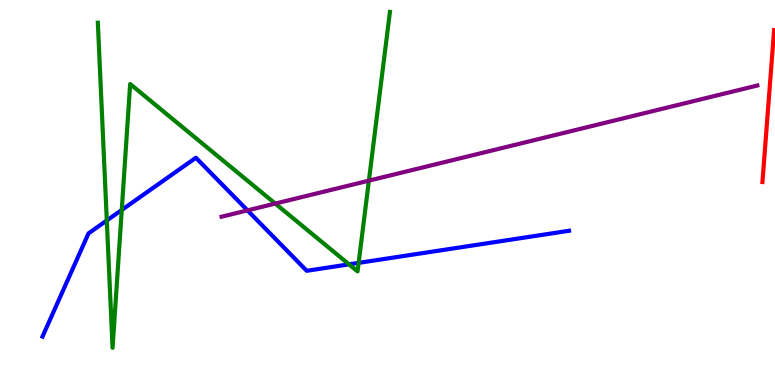[{'lines': ['blue', 'red'], 'intersections': []}, {'lines': ['green', 'red'], 'intersections': []}, {'lines': ['purple', 'red'], 'intersections': []}, {'lines': ['blue', 'green'], 'intersections': [{'x': 1.38, 'y': 4.27}, {'x': 1.57, 'y': 4.55}, {'x': 4.5, 'y': 3.13}, {'x': 4.63, 'y': 3.17}]}, {'lines': ['blue', 'purple'], 'intersections': [{'x': 3.19, 'y': 4.54}]}, {'lines': ['green', 'purple'], 'intersections': [{'x': 3.55, 'y': 4.71}, {'x': 4.76, 'y': 5.31}]}]